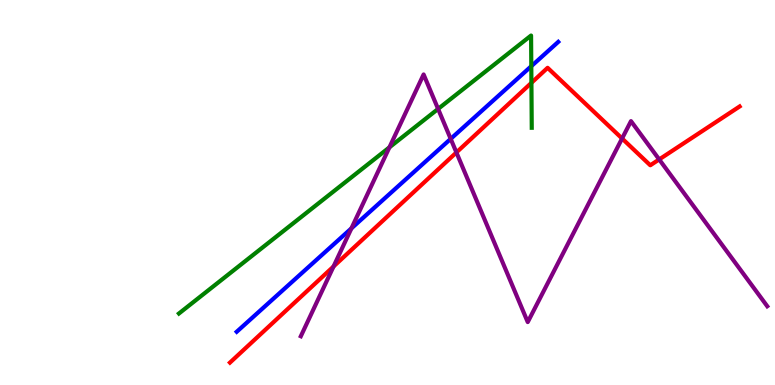[{'lines': ['blue', 'red'], 'intersections': []}, {'lines': ['green', 'red'], 'intersections': [{'x': 6.86, 'y': 7.85}]}, {'lines': ['purple', 'red'], 'intersections': [{'x': 4.3, 'y': 3.08}, {'x': 5.89, 'y': 6.04}, {'x': 8.03, 'y': 6.4}, {'x': 8.51, 'y': 5.86}]}, {'lines': ['blue', 'green'], 'intersections': [{'x': 6.86, 'y': 8.28}]}, {'lines': ['blue', 'purple'], 'intersections': [{'x': 4.53, 'y': 4.07}, {'x': 5.82, 'y': 6.39}]}, {'lines': ['green', 'purple'], 'intersections': [{'x': 5.02, 'y': 6.17}, {'x': 5.65, 'y': 7.17}]}]